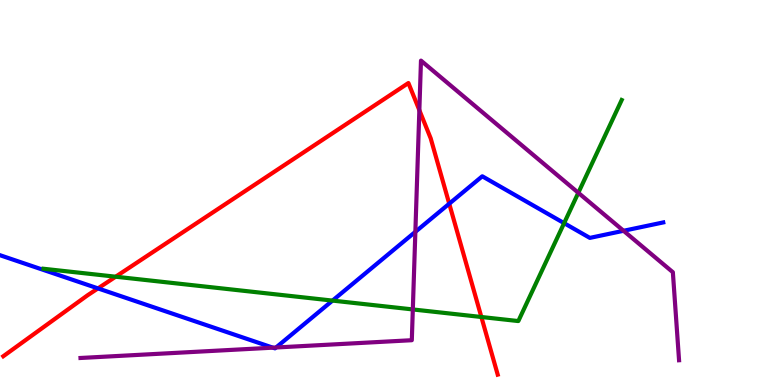[{'lines': ['blue', 'red'], 'intersections': [{'x': 1.26, 'y': 2.51}, {'x': 5.8, 'y': 4.71}]}, {'lines': ['green', 'red'], 'intersections': [{'x': 1.49, 'y': 2.81}, {'x': 6.21, 'y': 1.77}]}, {'lines': ['purple', 'red'], 'intersections': [{'x': 5.41, 'y': 7.14}]}, {'lines': ['blue', 'green'], 'intersections': [{'x': 4.29, 'y': 2.19}, {'x': 7.28, 'y': 4.2}]}, {'lines': ['blue', 'purple'], 'intersections': [{'x': 3.52, 'y': 0.97}, {'x': 3.56, 'y': 0.974}, {'x': 5.36, 'y': 3.98}, {'x': 8.05, 'y': 4.01}]}, {'lines': ['green', 'purple'], 'intersections': [{'x': 5.33, 'y': 1.96}, {'x': 7.46, 'y': 4.99}]}]